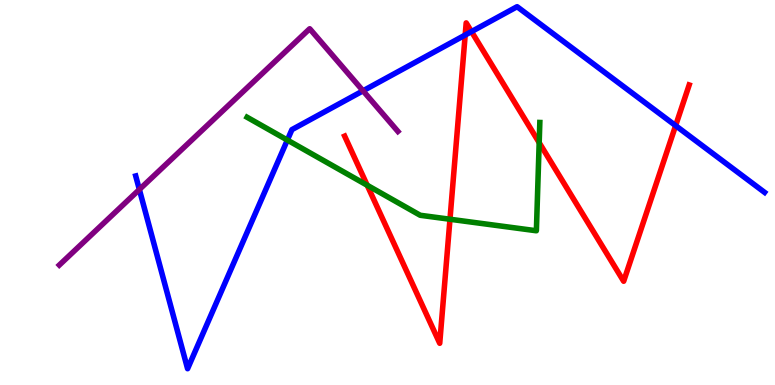[{'lines': ['blue', 'red'], 'intersections': [{'x': 6.0, 'y': 9.09}, {'x': 6.08, 'y': 9.18}, {'x': 8.72, 'y': 6.74}]}, {'lines': ['green', 'red'], 'intersections': [{'x': 4.74, 'y': 5.19}, {'x': 5.81, 'y': 4.31}, {'x': 6.96, 'y': 6.29}]}, {'lines': ['purple', 'red'], 'intersections': []}, {'lines': ['blue', 'green'], 'intersections': [{'x': 3.71, 'y': 6.36}]}, {'lines': ['blue', 'purple'], 'intersections': [{'x': 1.8, 'y': 5.08}, {'x': 4.68, 'y': 7.64}]}, {'lines': ['green', 'purple'], 'intersections': []}]